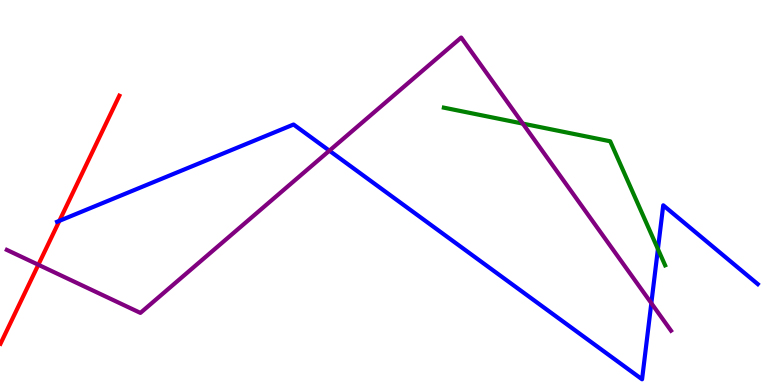[{'lines': ['blue', 'red'], 'intersections': [{'x': 0.766, 'y': 4.26}]}, {'lines': ['green', 'red'], 'intersections': []}, {'lines': ['purple', 'red'], 'intersections': [{'x': 0.495, 'y': 3.12}]}, {'lines': ['blue', 'green'], 'intersections': [{'x': 8.49, 'y': 3.53}]}, {'lines': ['blue', 'purple'], 'intersections': [{'x': 4.25, 'y': 6.09}, {'x': 8.4, 'y': 2.13}]}, {'lines': ['green', 'purple'], 'intersections': [{'x': 6.75, 'y': 6.79}]}]